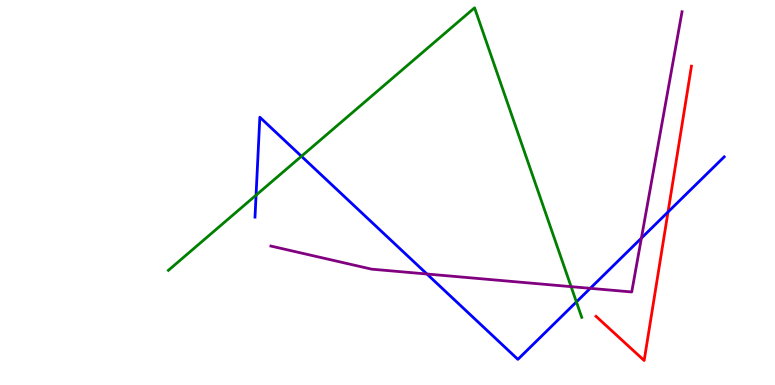[{'lines': ['blue', 'red'], 'intersections': [{'x': 8.62, 'y': 4.49}]}, {'lines': ['green', 'red'], 'intersections': []}, {'lines': ['purple', 'red'], 'intersections': []}, {'lines': ['blue', 'green'], 'intersections': [{'x': 3.3, 'y': 4.93}, {'x': 3.89, 'y': 5.94}, {'x': 7.44, 'y': 2.16}]}, {'lines': ['blue', 'purple'], 'intersections': [{'x': 5.51, 'y': 2.88}, {'x': 7.62, 'y': 2.51}, {'x': 8.28, 'y': 3.81}]}, {'lines': ['green', 'purple'], 'intersections': [{'x': 7.37, 'y': 2.55}]}]